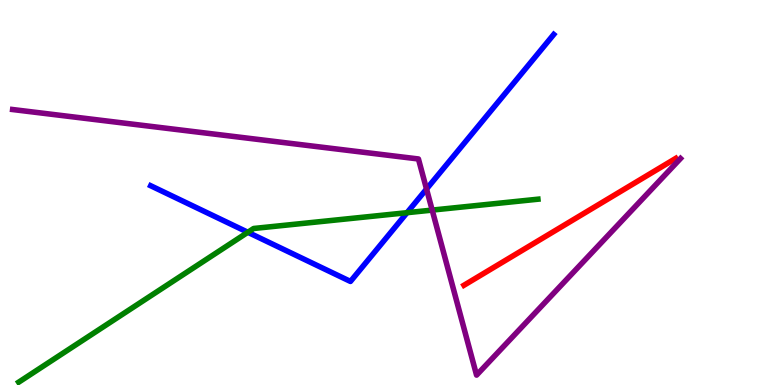[{'lines': ['blue', 'red'], 'intersections': []}, {'lines': ['green', 'red'], 'intersections': []}, {'lines': ['purple', 'red'], 'intersections': []}, {'lines': ['blue', 'green'], 'intersections': [{'x': 3.2, 'y': 3.97}, {'x': 5.25, 'y': 4.48}]}, {'lines': ['blue', 'purple'], 'intersections': [{'x': 5.5, 'y': 5.09}]}, {'lines': ['green', 'purple'], 'intersections': [{'x': 5.58, 'y': 4.54}]}]